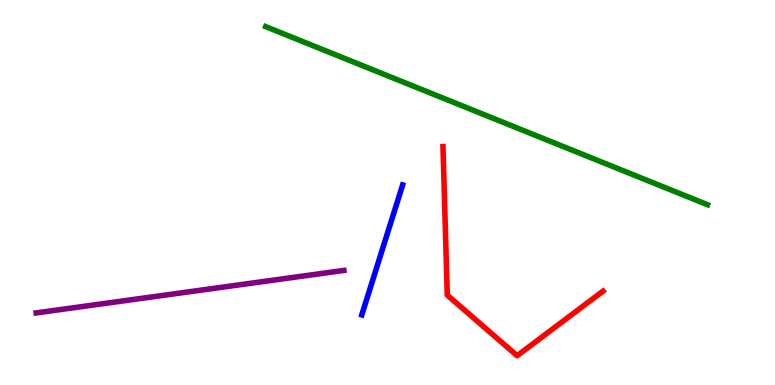[{'lines': ['blue', 'red'], 'intersections': []}, {'lines': ['green', 'red'], 'intersections': []}, {'lines': ['purple', 'red'], 'intersections': []}, {'lines': ['blue', 'green'], 'intersections': []}, {'lines': ['blue', 'purple'], 'intersections': []}, {'lines': ['green', 'purple'], 'intersections': []}]